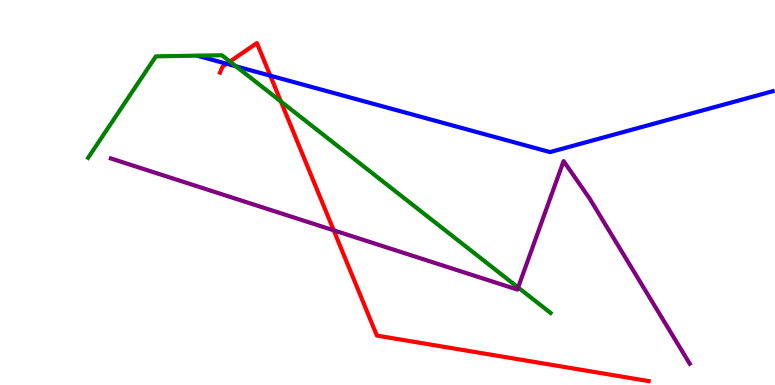[{'lines': ['blue', 'red'], 'intersections': [{'x': 2.92, 'y': 8.34}, {'x': 3.49, 'y': 8.03}]}, {'lines': ['green', 'red'], 'intersections': [{'x': 2.97, 'y': 8.4}, {'x': 3.62, 'y': 7.36}]}, {'lines': ['purple', 'red'], 'intersections': [{'x': 4.31, 'y': 4.02}]}, {'lines': ['blue', 'green'], 'intersections': [{'x': 3.05, 'y': 8.28}]}, {'lines': ['blue', 'purple'], 'intersections': []}, {'lines': ['green', 'purple'], 'intersections': [{'x': 6.69, 'y': 2.53}]}]